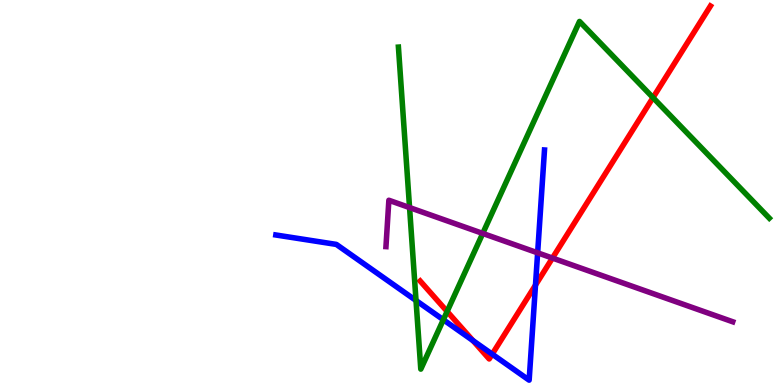[{'lines': ['blue', 'red'], 'intersections': [{'x': 6.1, 'y': 1.15}, {'x': 6.35, 'y': 0.801}, {'x': 6.91, 'y': 2.59}]}, {'lines': ['green', 'red'], 'intersections': [{'x': 5.77, 'y': 1.91}, {'x': 8.43, 'y': 7.46}]}, {'lines': ['purple', 'red'], 'intersections': [{'x': 7.13, 'y': 3.3}]}, {'lines': ['blue', 'green'], 'intersections': [{'x': 5.37, 'y': 2.19}, {'x': 5.72, 'y': 1.69}]}, {'lines': ['blue', 'purple'], 'intersections': [{'x': 6.94, 'y': 3.43}]}, {'lines': ['green', 'purple'], 'intersections': [{'x': 5.28, 'y': 4.61}, {'x': 6.23, 'y': 3.94}]}]